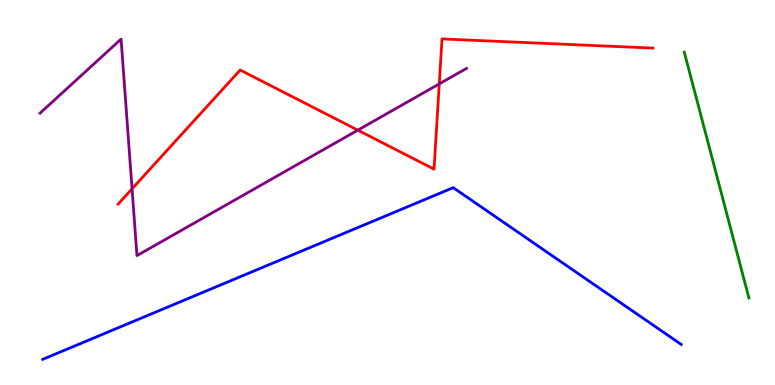[{'lines': ['blue', 'red'], 'intersections': []}, {'lines': ['green', 'red'], 'intersections': []}, {'lines': ['purple', 'red'], 'intersections': [{'x': 1.7, 'y': 5.1}, {'x': 4.62, 'y': 6.62}, {'x': 5.67, 'y': 7.82}]}, {'lines': ['blue', 'green'], 'intersections': []}, {'lines': ['blue', 'purple'], 'intersections': []}, {'lines': ['green', 'purple'], 'intersections': []}]